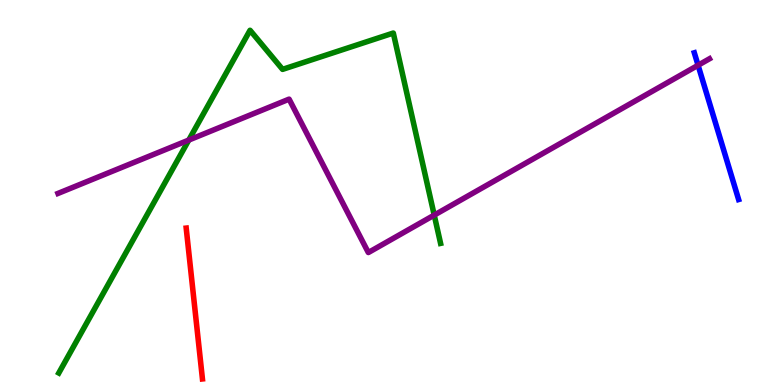[{'lines': ['blue', 'red'], 'intersections': []}, {'lines': ['green', 'red'], 'intersections': []}, {'lines': ['purple', 'red'], 'intersections': []}, {'lines': ['blue', 'green'], 'intersections': []}, {'lines': ['blue', 'purple'], 'intersections': [{'x': 9.01, 'y': 8.31}]}, {'lines': ['green', 'purple'], 'intersections': [{'x': 2.44, 'y': 6.36}, {'x': 5.6, 'y': 4.41}]}]